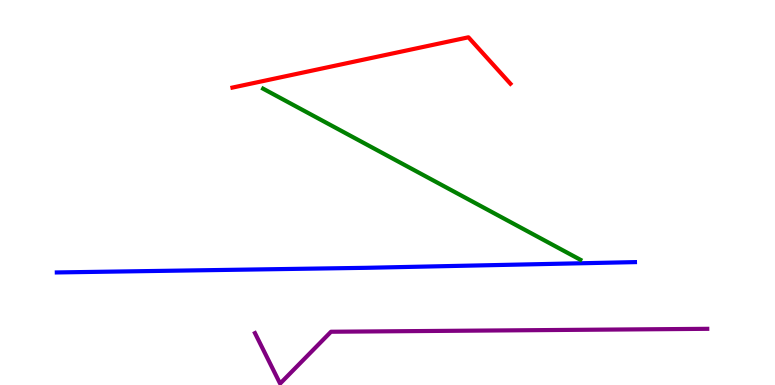[{'lines': ['blue', 'red'], 'intersections': []}, {'lines': ['green', 'red'], 'intersections': []}, {'lines': ['purple', 'red'], 'intersections': []}, {'lines': ['blue', 'green'], 'intersections': []}, {'lines': ['blue', 'purple'], 'intersections': []}, {'lines': ['green', 'purple'], 'intersections': []}]